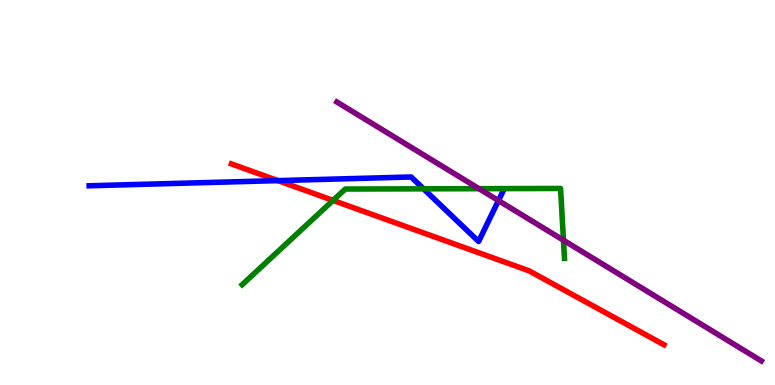[{'lines': ['blue', 'red'], 'intersections': [{'x': 3.59, 'y': 5.31}]}, {'lines': ['green', 'red'], 'intersections': [{'x': 4.3, 'y': 4.79}]}, {'lines': ['purple', 'red'], 'intersections': []}, {'lines': ['blue', 'green'], 'intersections': [{'x': 5.46, 'y': 5.1}]}, {'lines': ['blue', 'purple'], 'intersections': [{'x': 6.43, 'y': 4.79}]}, {'lines': ['green', 'purple'], 'intersections': [{'x': 6.18, 'y': 5.1}, {'x': 7.27, 'y': 3.76}]}]